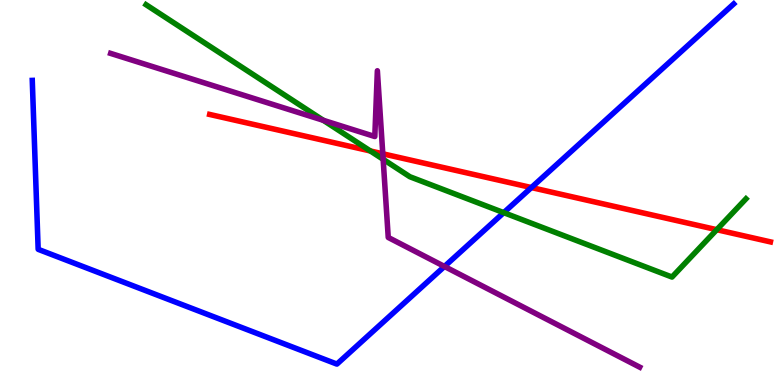[{'lines': ['blue', 'red'], 'intersections': [{'x': 6.86, 'y': 5.13}]}, {'lines': ['green', 'red'], 'intersections': [{'x': 4.78, 'y': 6.08}, {'x': 9.25, 'y': 4.03}]}, {'lines': ['purple', 'red'], 'intersections': [{'x': 4.94, 'y': 6.01}]}, {'lines': ['blue', 'green'], 'intersections': [{'x': 6.5, 'y': 4.48}]}, {'lines': ['blue', 'purple'], 'intersections': [{'x': 5.73, 'y': 3.08}]}, {'lines': ['green', 'purple'], 'intersections': [{'x': 4.17, 'y': 6.87}, {'x': 4.94, 'y': 5.86}]}]